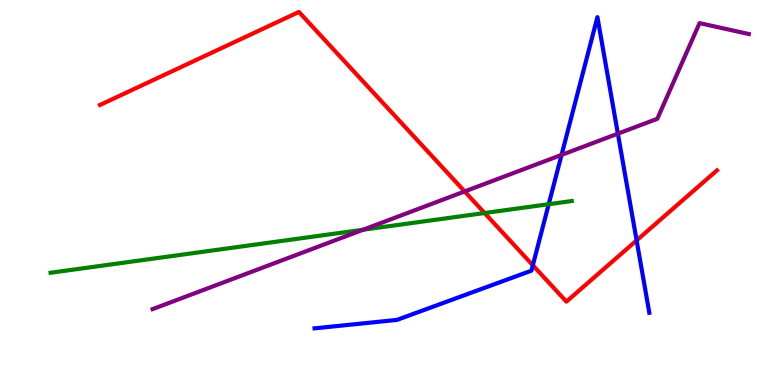[{'lines': ['blue', 'red'], 'intersections': [{'x': 6.88, 'y': 3.11}, {'x': 8.21, 'y': 3.76}]}, {'lines': ['green', 'red'], 'intersections': [{'x': 6.25, 'y': 4.47}]}, {'lines': ['purple', 'red'], 'intersections': [{'x': 6.0, 'y': 5.03}]}, {'lines': ['blue', 'green'], 'intersections': [{'x': 7.08, 'y': 4.7}]}, {'lines': ['blue', 'purple'], 'intersections': [{'x': 7.25, 'y': 5.98}, {'x': 7.97, 'y': 6.53}]}, {'lines': ['green', 'purple'], 'intersections': [{'x': 4.69, 'y': 4.03}]}]